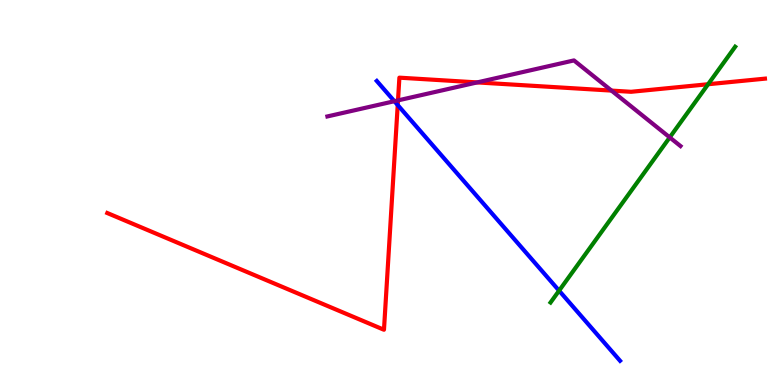[{'lines': ['blue', 'red'], 'intersections': [{'x': 5.13, 'y': 7.27}]}, {'lines': ['green', 'red'], 'intersections': [{'x': 9.14, 'y': 7.81}]}, {'lines': ['purple', 'red'], 'intersections': [{'x': 5.14, 'y': 7.39}, {'x': 6.16, 'y': 7.86}, {'x': 7.89, 'y': 7.65}]}, {'lines': ['blue', 'green'], 'intersections': [{'x': 7.21, 'y': 2.45}]}, {'lines': ['blue', 'purple'], 'intersections': [{'x': 5.09, 'y': 7.37}]}, {'lines': ['green', 'purple'], 'intersections': [{'x': 8.64, 'y': 6.43}]}]